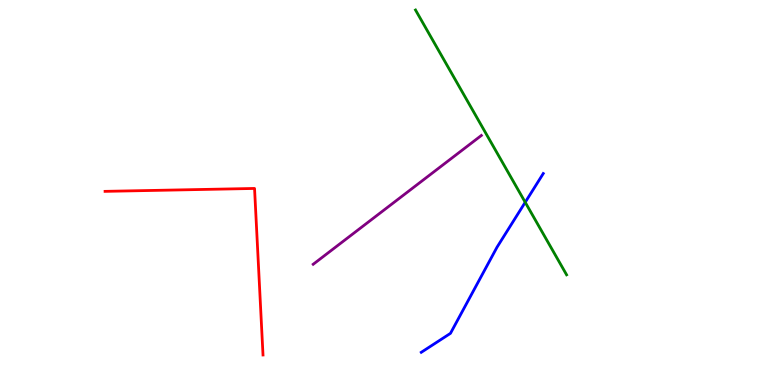[{'lines': ['blue', 'red'], 'intersections': []}, {'lines': ['green', 'red'], 'intersections': []}, {'lines': ['purple', 'red'], 'intersections': []}, {'lines': ['blue', 'green'], 'intersections': [{'x': 6.78, 'y': 4.75}]}, {'lines': ['blue', 'purple'], 'intersections': []}, {'lines': ['green', 'purple'], 'intersections': []}]